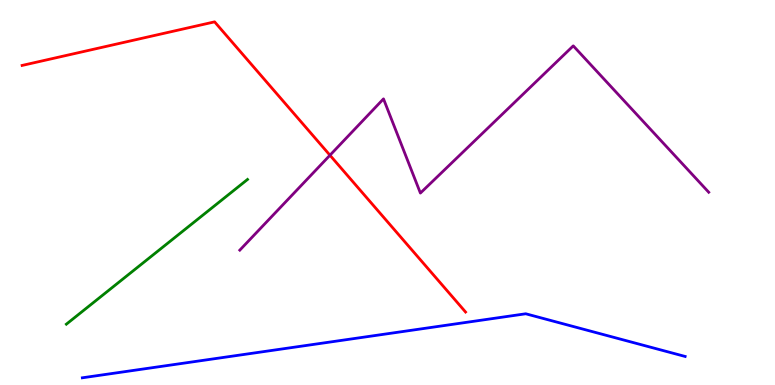[{'lines': ['blue', 'red'], 'intersections': []}, {'lines': ['green', 'red'], 'intersections': []}, {'lines': ['purple', 'red'], 'intersections': [{'x': 4.26, 'y': 5.97}]}, {'lines': ['blue', 'green'], 'intersections': []}, {'lines': ['blue', 'purple'], 'intersections': []}, {'lines': ['green', 'purple'], 'intersections': []}]